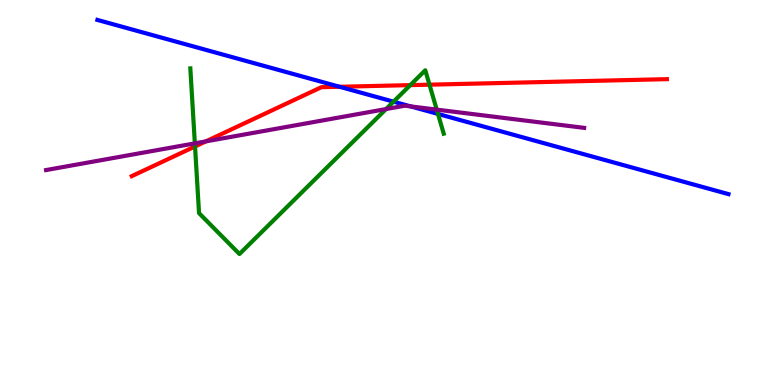[{'lines': ['blue', 'red'], 'intersections': [{'x': 4.38, 'y': 7.75}]}, {'lines': ['green', 'red'], 'intersections': [{'x': 2.52, 'y': 6.2}, {'x': 5.29, 'y': 7.79}, {'x': 5.54, 'y': 7.8}]}, {'lines': ['purple', 'red'], 'intersections': [{'x': 2.66, 'y': 6.33}]}, {'lines': ['blue', 'green'], 'intersections': [{'x': 5.08, 'y': 7.36}, {'x': 5.65, 'y': 7.04}]}, {'lines': ['blue', 'purple'], 'intersections': [{'x': 5.3, 'y': 7.24}]}, {'lines': ['green', 'purple'], 'intersections': [{'x': 2.51, 'y': 6.28}, {'x': 4.98, 'y': 7.17}, {'x': 5.64, 'y': 7.15}]}]